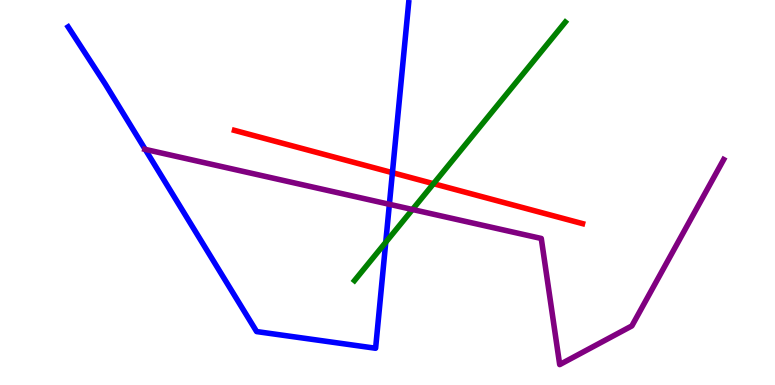[{'lines': ['blue', 'red'], 'intersections': [{'x': 5.06, 'y': 5.51}]}, {'lines': ['green', 'red'], 'intersections': [{'x': 5.59, 'y': 5.23}]}, {'lines': ['purple', 'red'], 'intersections': []}, {'lines': ['blue', 'green'], 'intersections': [{'x': 4.98, 'y': 3.71}]}, {'lines': ['blue', 'purple'], 'intersections': [{'x': 1.87, 'y': 6.12}, {'x': 5.02, 'y': 4.69}]}, {'lines': ['green', 'purple'], 'intersections': [{'x': 5.32, 'y': 4.56}]}]